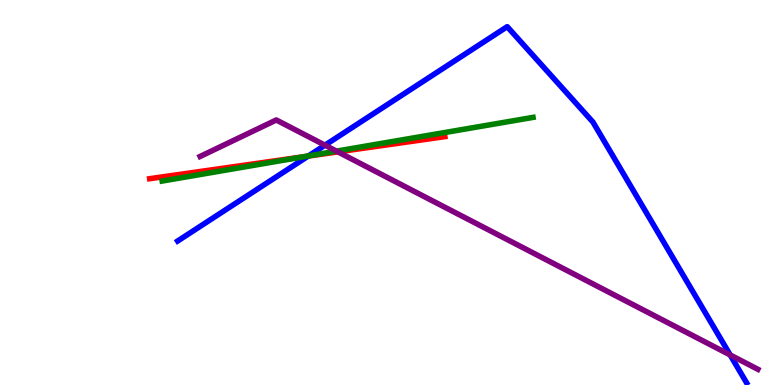[{'lines': ['blue', 'red'], 'intersections': [{'x': 3.98, 'y': 5.95}]}, {'lines': ['green', 'red'], 'intersections': [{'x': 3.92, 'y': 5.93}]}, {'lines': ['purple', 'red'], 'intersections': [{'x': 4.36, 'y': 6.06}]}, {'lines': ['blue', 'green'], 'intersections': [{'x': 3.98, 'y': 5.95}]}, {'lines': ['blue', 'purple'], 'intersections': [{'x': 4.19, 'y': 6.23}, {'x': 9.42, 'y': 0.78}]}, {'lines': ['green', 'purple'], 'intersections': [{'x': 4.34, 'y': 6.07}]}]